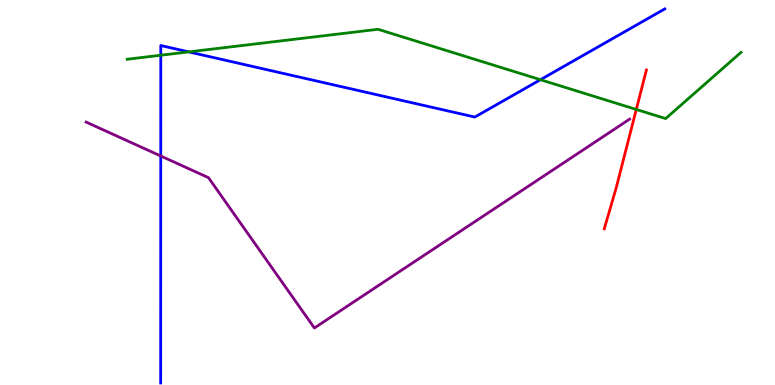[{'lines': ['blue', 'red'], 'intersections': []}, {'lines': ['green', 'red'], 'intersections': [{'x': 8.21, 'y': 7.16}]}, {'lines': ['purple', 'red'], 'intersections': []}, {'lines': ['blue', 'green'], 'intersections': [{'x': 2.07, 'y': 8.57}, {'x': 2.44, 'y': 8.65}, {'x': 6.97, 'y': 7.93}]}, {'lines': ['blue', 'purple'], 'intersections': [{'x': 2.07, 'y': 5.95}]}, {'lines': ['green', 'purple'], 'intersections': []}]